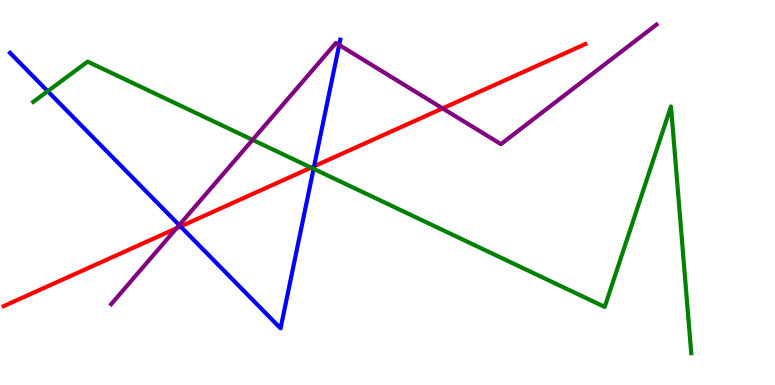[{'lines': ['blue', 'red'], 'intersections': [{'x': 2.33, 'y': 4.12}, {'x': 4.05, 'y': 5.68}]}, {'lines': ['green', 'red'], 'intersections': [{'x': 4.01, 'y': 5.65}]}, {'lines': ['purple', 'red'], 'intersections': [{'x': 2.28, 'y': 4.07}, {'x': 5.71, 'y': 7.18}]}, {'lines': ['blue', 'green'], 'intersections': [{'x': 0.615, 'y': 7.63}, {'x': 4.05, 'y': 5.62}]}, {'lines': ['blue', 'purple'], 'intersections': [{'x': 2.31, 'y': 4.15}, {'x': 4.38, 'y': 8.83}]}, {'lines': ['green', 'purple'], 'intersections': [{'x': 3.26, 'y': 6.37}]}]